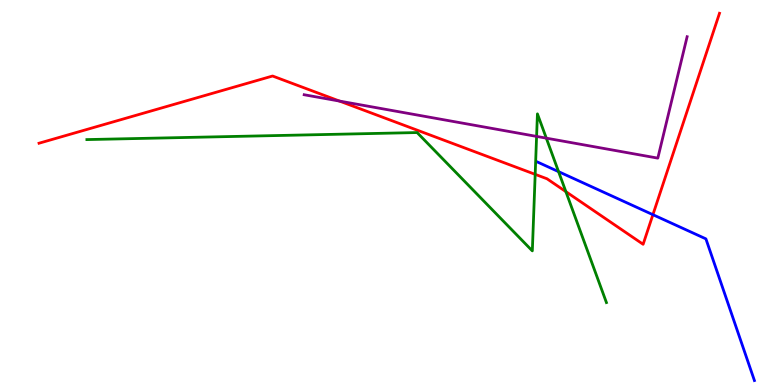[{'lines': ['blue', 'red'], 'intersections': [{'x': 8.42, 'y': 4.42}]}, {'lines': ['green', 'red'], 'intersections': [{'x': 6.91, 'y': 5.47}, {'x': 7.3, 'y': 5.02}]}, {'lines': ['purple', 'red'], 'intersections': [{'x': 4.38, 'y': 7.37}]}, {'lines': ['blue', 'green'], 'intersections': [{'x': 7.21, 'y': 5.54}]}, {'lines': ['blue', 'purple'], 'intersections': []}, {'lines': ['green', 'purple'], 'intersections': [{'x': 6.92, 'y': 6.46}, {'x': 7.05, 'y': 6.41}]}]